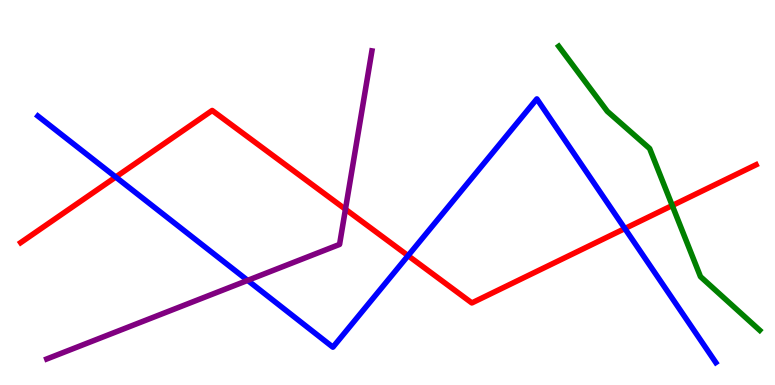[{'lines': ['blue', 'red'], 'intersections': [{'x': 1.49, 'y': 5.4}, {'x': 5.27, 'y': 3.36}, {'x': 8.06, 'y': 4.06}]}, {'lines': ['green', 'red'], 'intersections': [{'x': 8.67, 'y': 4.66}]}, {'lines': ['purple', 'red'], 'intersections': [{'x': 4.46, 'y': 4.56}]}, {'lines': ['blue', 'green'], 'intersections': []}, {'lines': ['blue', 'purple'], 'intersections': [{'x': 3.2, 'y': 2.72}]}, {'lines': ['green', 'purple'], 'intersections': []}]